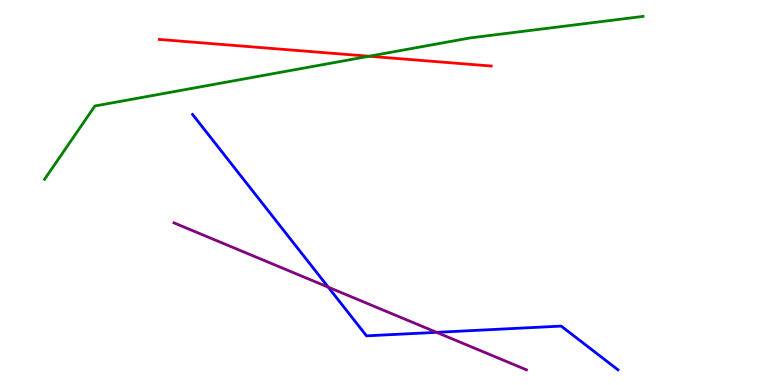[{'lines': ['blue', 'red'], 'intersections': []}, {'lines': ['green', 'red'], 'intersections': [{'x': 4.76, 'y': 8.54}]}, {'lines': ['purple', 'red'], 'intersections': []}, {'lines': ['blue', 'green'], 'intersections': []}, {'lines': ['blue', 'purple'], 'intersections': [{'x': 4.24, 'y': 2.54}, {'x': 5.63, 'y': 1.37}]}, {'lines': ['green', 'purple'], 'intersections': []}]